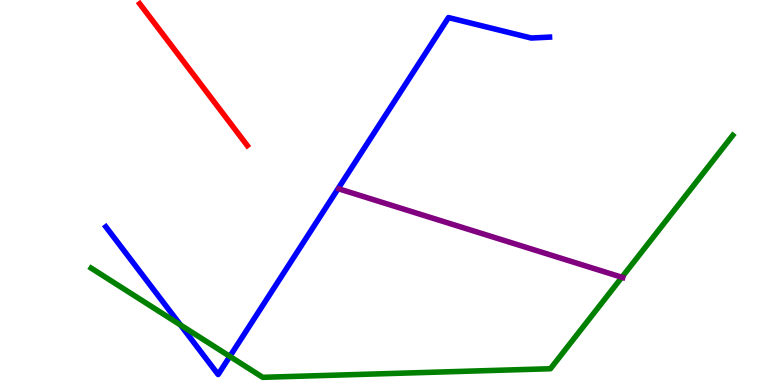[{'lines': ['blue', 'red'], 'intersections': []}, {'lines': ['green', 'red'], 'intersections': []}, {'lines': ['purple', 'red'], 'intersections': []}, {'lines': ['blue', 'green'], 'intersections': [{'x': 2.33, 'y': 1.56}, {'x': 2.97, 'y': 0.743}]}, {'lines': ['blue', 'purple'], 'intersections': []}, {'lines': ['green', 'purple'], 'intersections': [{'x': 8.02, 'y': 2.8}]}]